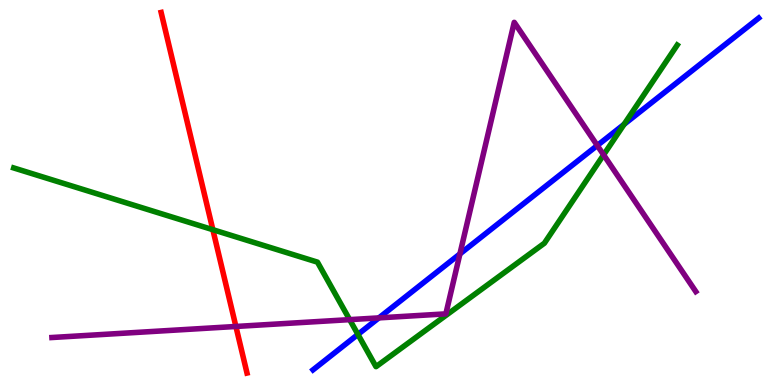[{'lines': ['blue', 'red'], 'intersections': []}, {'lines': ['green', 'red'], 'intersections': [{'x': 2.75, 'y': 4.03}]}, {'lines': ['purple', 'red'], 'intersections': [{'x': 3.04, 'y': 1.52}]}, {'lines': ['blue', 'green'], 'intersections': [{'x': 4.62, 'y': 1.31}, {'x': 8.05, 'y': 6.77}]}, {'lines': ['blue', 'purple'], 'intersections': [{'x': 4.89, 'y': 1.74}, {'x': 5.93, 'y': 3.41}, {'x': 7.71, 'y': 6.22}]}, {'lines': ['green', 'purple'], 'intersections': [{'x': 4.51, 'y': 1.7}, {'x': 7.79, 'y': 5.98}]}]